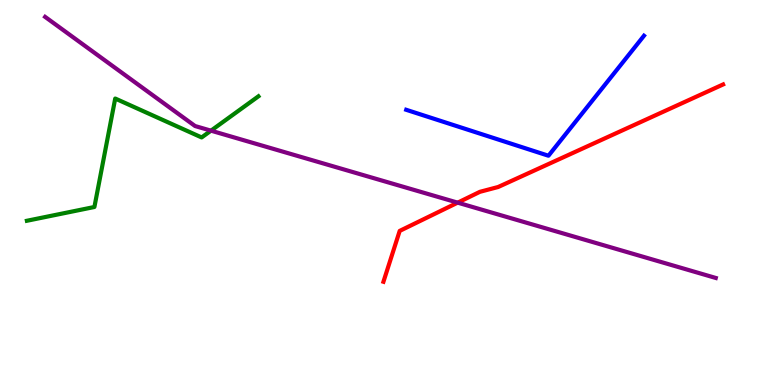[{'lines': ['blue', 'red'], 'intersections': []}, {'lines': ['green', 'red'], 'intersections': []}, {'lines': ['purple', 'red'], 'intersections': [{'x': 5.91, 'y': 4.74}]}, {'lines': ['blue', 'green'], 'intersections': []}, {'lines': ['blue', 'purple'], 'intersections': []}, {'lines': ['green', 'purple'], 'intersections': [{'x': 2.72, 'y': 6.61}]}]